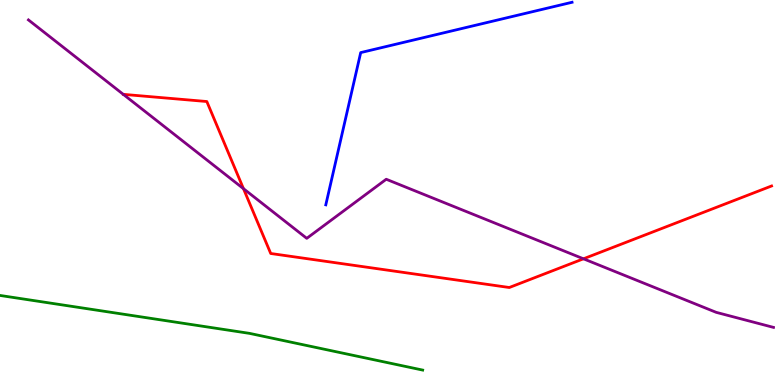[{'lines': ['blue', 'red'], 'intersections': []}, {'lines': ['green', 'red'], 'intersections': []}, {'lines': ['purple', 'red'], 'intersections': [{'x': 3.14, 'y': 5.1}, {'x': 7.53, 'y': 3.28}]}, {'lines': ['blue', 'green'], 'intersections': []}, {'lines': ['blue', 'purple'], 'intersections': []}, {'lines': ['green', 'purple'], 'intersections': []}]